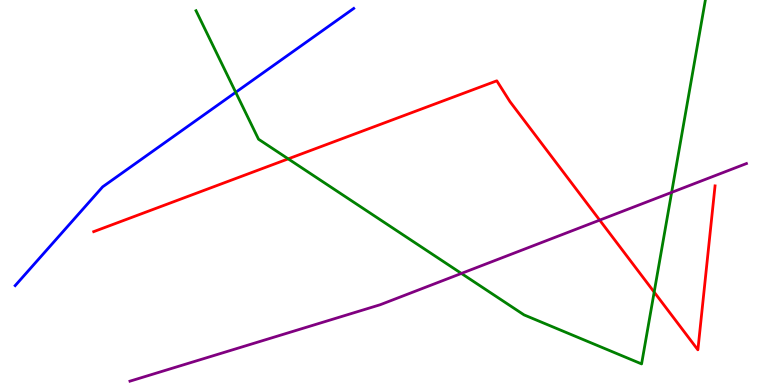[{'lines': ['blue', 'red'], 'intersections': []}, {'lines': ['green', 'red'], 'intersections': [{'x': 3.72, 'y': 5.87}, {'x': 8.44, 'y': 2.41}]}, {'lines': ['purple', 'red'], 'intersections': [{'x': 7.74, 'y': 4.28}]}, {'lines': ['blue', 'green'], 'intersections': [{'x': 3.04, 'y': 7.6}]}, {'lines': ['blue', 'purple'], 'intersections': []}, {'lines': ['green', 'purple'], 'intersections': [{'x': 5.95, 'y': 2.9}, {'x': 8.67, 'y': 5.0}]}]